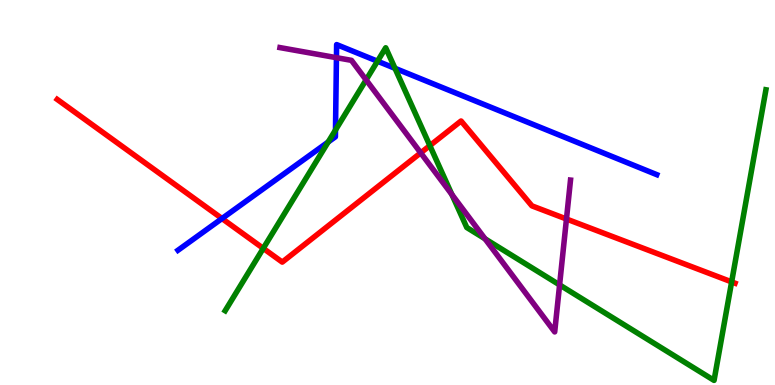[{'lines': ['blue', 'red'], 'intersections': [{'x': 2.86, 'y': 4.32}]}, {'lines': ['green', 'red'], 'intersections': [{'x': 3.4, 'y': 3.55}, {'x': 5.55, 'y': 6.22}, {'x': 9.44, 'y': 2.68}]}, {'lines': ['purple', 'red'], 'intersections': [{'x': 5.43, 'y': 6.03}, {'x': 7.31, 'y': 4.31}]}, {'lines': ['blue', 'green'], 'intersections': [{'x': 4.23, 'y': 6.31}, {'x': 4.33, 'y': 6.62}, {'x': 4.87, 'y': 8.41}, {'x': 5.1, 'y': 8.23}]}, {'lines': ['blue', 'purple'], 'intersections': [{'x': 4.34, 'y': 8.5}]}, {'lines': ['green', 'purple'], 'intersections': [{'x': 4.72, 'y': 7.93}, {'x': 5.83, 'y': 4.95}, {'x': 6.26, 'y': 3.8}, {'x': 7.22, 'y': 2.6}]}]